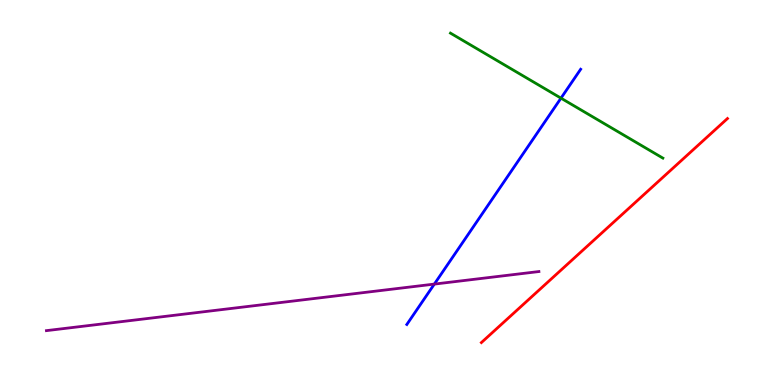[{'lines': ['blue', 'red'], 'intersections': []}, {'lines': ['green', 'red'], 'intersections': []}, {'lines': ['purple', 'red'], 'intersections': []}, {'lines': ['blue', 'green'], 'intersections': [{'x': 7.24, 'y': 7.45}]}, {'lines': ['blue', 'purple'], 'intersections': [{'x': 5.6, 'y': 2.62}]}, {'lines': ['green', 'purple'], 'intersections': []}]